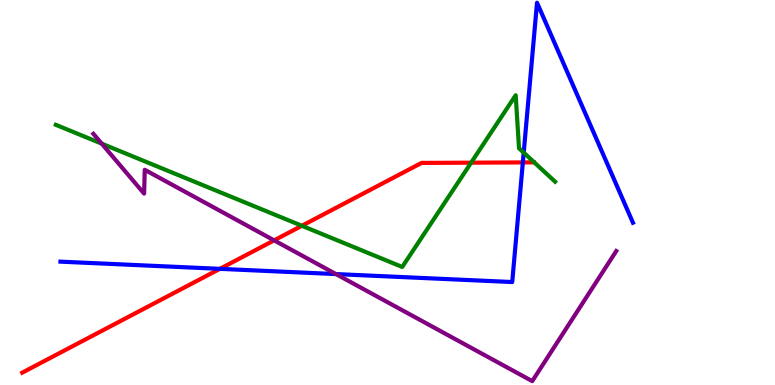[{'lines': ['blue', 'red'], 'intersections': [{'x': 2.84, 'y': 3.02}, {'x': 6.75, 'y': 5.78}]}, {'lines': ['green', 'red'], 'intersections': [{'x': 3.9, 'y': 4.14}, {'x': 6.08, 'y': 5.77}]}, {'lines': ['purple', 'red'], 'intersections': [{'x': 3.54, 'y': 3.76}]}, {'lines': ['blue', 'green'], 'intersections': [{'x': 6.76, 'y': 6.04}]}, {'lines': ['blue', 'purple'], 'intersections': [{'x': 4.34, 'y': 2.88}]}, {'lines': ['green', 'purple'], 'intersections': [{'x': 1.31, 'y': 6.27}]}]